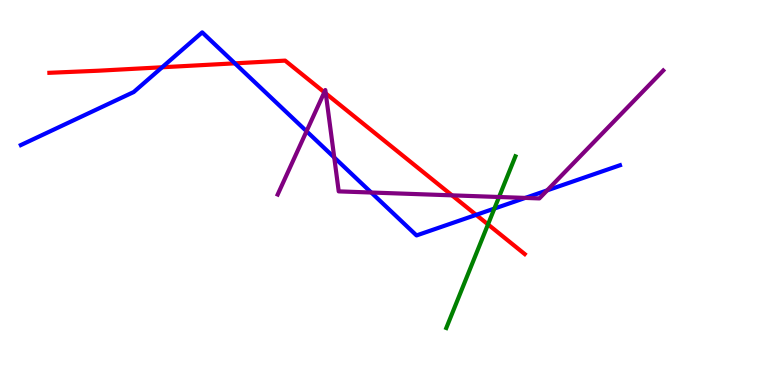[{'lines': ['blue', 'red'], 'intersections': [{'x': 2.09, 'y': 8.25}, {'x': 3.03, 'y': 8.35}, {'x': 6.14, 'y': 4.42}]}, {'lines': ['green', 'red'], 'intersections': [{'x': 6.3, 'y': 4.17}]}, {'lines': ['purple', 'red'], 'intersections': [{'x': 4.18, 'y': 7.6}, {'x': 4.2, 'y': 7.57}, {'x': 5.83, 'y': 4.93}]}, {'lines': ['blue', 'green'], 'intersections': [{'x': 6.38, 'y': 4.58}]}, {'lines': ['blue', 'purple'], 'intersections': [{'x': 3.96, 'y': 6.59}, {'x': 4.31, 'y': 5.91}, {'x': 4.79, 'y': 5.0}, {'x': 6.78, 'y': 4.86}, {'x': 7.06, 'y': 5.06}]}, {'lines': ['green', 'purple'], 'intersections': [{'x': 6.44, 'y': 4.88}]}]